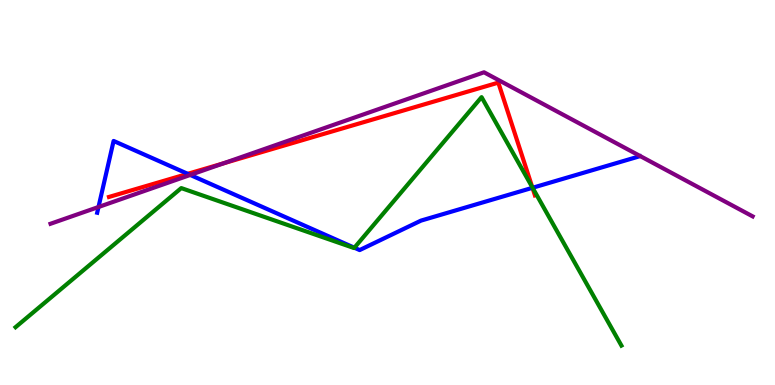[{'lines': ['blue', 'red'], 'intersections': [{'x': 2.42, 'y': 5.49}, {'x': 6.87, 'y': 5.12}]}, {'lines': ['green', 'red'], 'intersections': [{'x': 6.87, 'y': 5.14}]}, {'lines': ['purple', 'red'], 'intersections': [{'x': 2.88, 'y': 5.76}]}, {'lines': ['blue', 'green'], 'intersections': [{'x': 4.57, 'y': 3.57}, {'x': 6.87, 'y': 5.12}]}, {'lines': ['blue', 'purple'], 'intersections': [{'x': 1.27, 'y': 4.62}, {'x': 2.45, 'y': 5.46}]}, {'lines': ['green', 'purple'], 'intersections': []}]